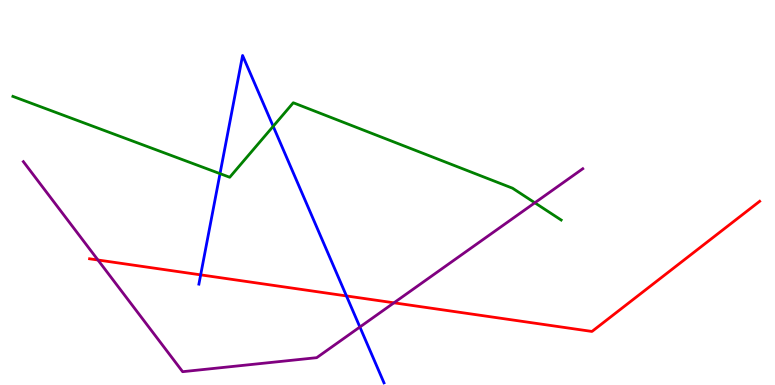[{'lines': ['blue', 'red'], 'intersections': [{'x': 2.59, 'y': 2.86}, {'x': 4.47, 'y': 2.31}]}, {'lines': ['green', 'red'], 'intersections': []}, {'lines': ['purple', 'red'], 'intersections': [{'x': 1.26, 'y': 3.25}, {'x': 5.08, 'y': 2.13}]}, {'lines': ['blue', 'green'], 'intersections': [{'x': 2.84, 'y': 5.49}, {'x': 3.53, 'y': 6.72}]}, {'lines': ['blue', 'purple'], 'intersections': [{'x': 4.64, 'y': 1.51}]}, {'lines': ['green', 'purple'], 'intersections': [{'x': 6.9, 'y': 4.73}]}]